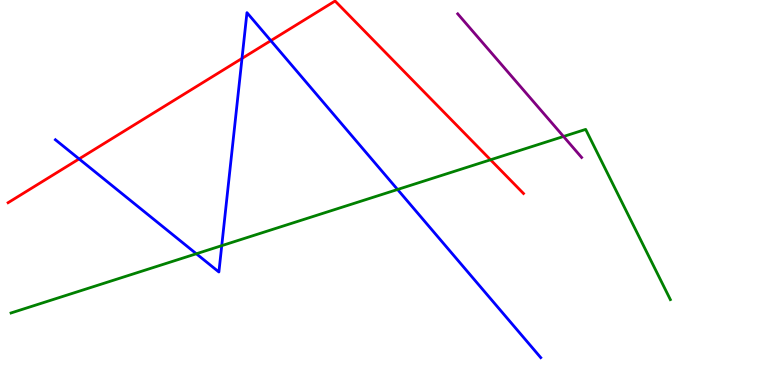[{'lines': ['blue', 'red'], 'intersections': [{'x': 1.02, 'y': 5.87}, {'x': 3.12, 'y': 8.48}, {'x': 3.49, 'y': 8.94}]}, {'lines': ['green', 'red'], 'intersections': [{'x': 6.33, 'y': 5.85}]}, {'lines': ['purple', 'red'], 'intersections': []}, {'lines': ['blue', 'green'], 'intersections': [{'x': 2.53, 'y': 3.41}, {'x': 2.86, 'y': 3.62}, {'x': 5.13, 'y': 5.08}]}, {'lines': ['blue', 'purple'], 'intersections': []}, {'lines': ['green', 'purple'], 'intersections': [{'x': 7.27, 'y': 6.46}]}]